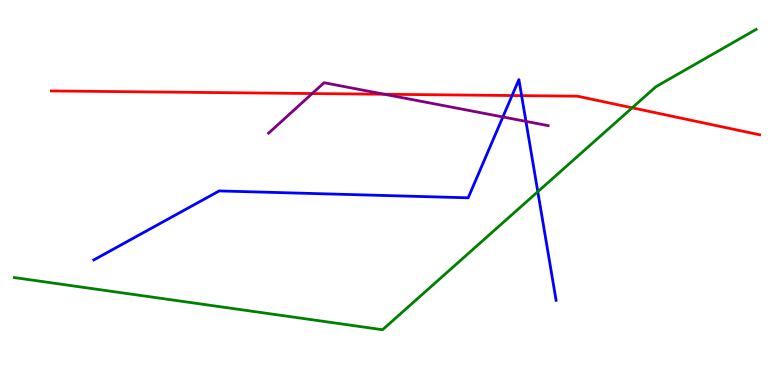[{'lines': ['blue', 'red'], 'intersections': [{'x': 6.61, 'y': 7.52}, {'x': 6.73, 'y': 7.52}]}, {'lines': ['green', 'red'], 'intersections': [{'x': 8.16, 'y': 7.2}]}, {'lines': ['purple', 'red'], 'intersections': [{'x': 4.03, 'y': 7.57}, {'x': 4.96, 'y': 7.55}]}, {'lines': ['blue', 'green'], 'intersections': [{'x': 6.94, 'y': 5.02}]}, {'lines': ['blue', 'purple'], 'intersections': [{'x': 6.49, 'y': 6.96}, {'x': 6.79, 'y': 6.85}]}, {'lines': ['green', 'purple'], 'intersections': []}]